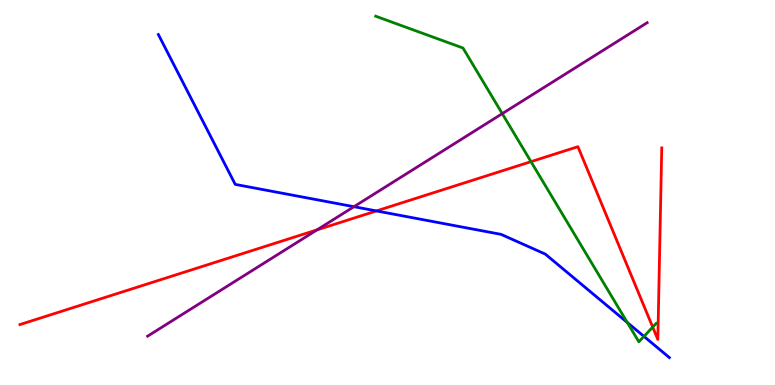[{'lines': ['blue', 'red'], 'intersections': [{'x': 4.86, 'y': 4.52}]}, {'lines': ['green', 'red'], 'intersections': [{'x': 6.85, 'y': 5.8}, {'x': 8.42, 'y': 1.5}]}, {'lines': ['purple', 'red'], 'intersections': [{'x': 4.09, 'y': 4.03}]}, {'lines': ['blue', 'green'], 'intersections': [{'x': 8.09, 'y': 1.62}, {'x': 8.31, 'y': 1.26}]}, {'lines': ['blue', 'purple'], 'intersections': [{'x': 4.57, 'y': 4.63}]}, {'lines': ['green', 'purple'], 'intersections': [{'x': 6.48, 'y': 7.05}]}]